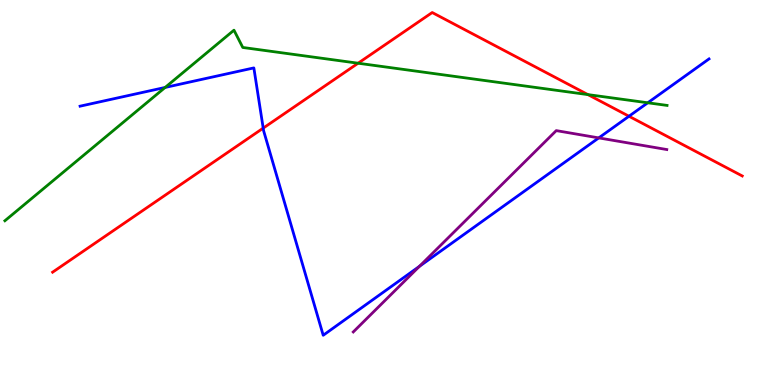[{'lines': ['blue', 'red'], 'intersections': [{'x': 3.4, 'y': 6.67}, {'x': 8.12, 'y': 6.98}]}, {'lines': ['green', 'red'], 'intersections': [{'x': 4.62, 'y': 8.36}, {'x': 7.59, 'y': 7.54}]}, {'lines': ['purple', 'red'], 'intersections': []}, {'lines': ['blue', 'green'], 'intersections': [{'x': 2.13, 'y': 7.73}, {'x': 8.36, 'y': 7.33}]}, {'lines': ['blue', 'purple'], 'intersections': [{'x': 5.41, 'y': 3.08}, {'x': 7.73, 'y': 6.42}]}, {'lines': ['green', 'purple'], 'intersections': []}]